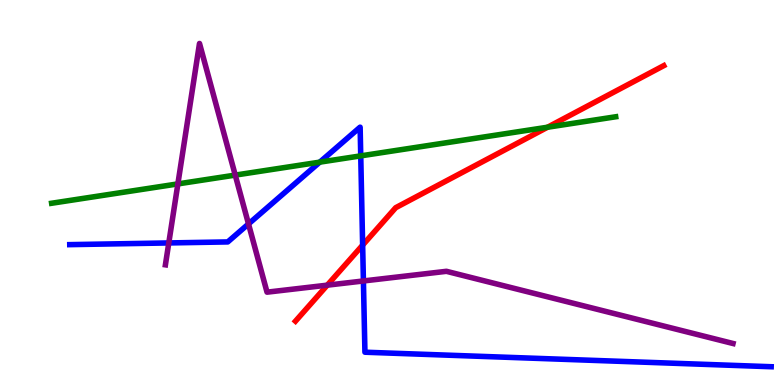[{'lines': ['blue', 'red'], 'intersections': [{'x': 4.68, 'y': 3.63}]}, {'lines': ['green', 'red'], 'intersections': [{'x': 7.07, 'y': 6.7}]}, {'lines': ['purple', 'red'], 'intersections': [{'x': 4.22, 'y': 2.59}]}, {'lines': ['blue', 'green'], 'intersections': [{'x': 4.13, 'y': 5.79}, {'x': 4.65, 'y': 5.95}]}, {'lines': ['blue', 'purple'], 'intersections': [{'x': 2.18, 'y': 3.69}, {'x': 3.21, 'y': 4.18}, {'x': 4.69, 'y': 2.7}]}, {'lines': ['green', 'purple'], 'intersections': [{'x': 2.3, 'y': 5.22}, {'x': 3.04, 'y': 5.45}]}]